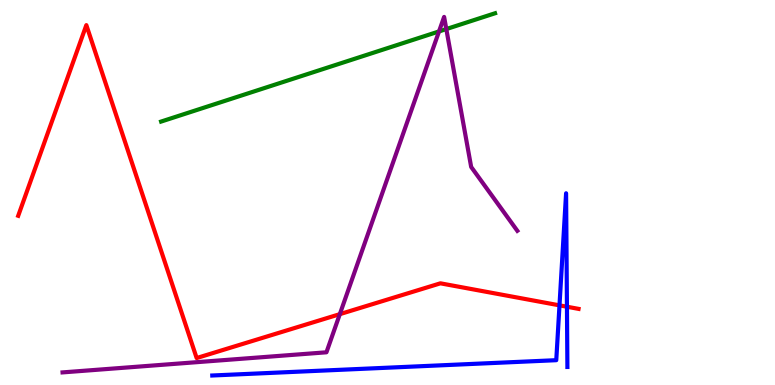[{'lines': ['blue', 'red'], 'intersections': [{'x': 7.22, 'y': 2.07}, {'x': 7.32, 'y': 2.03}]}, {'lines': ['green', 'red'], 'intersections': []}, {'lines': ['purple', 'red'], 'intersections': [{'x': 4.38, 'y': 1.84}]}, {'lines': ['blue', 'green'], 'intersections': []}, {'lines': ['blue', 'purple'], 'intersections': []}, {'lines': ['green', 'purple'], 'intersections': [{'x': 5.66, 'y': 9.18}, {'x': 5.76, 'y': 9.24}]}]